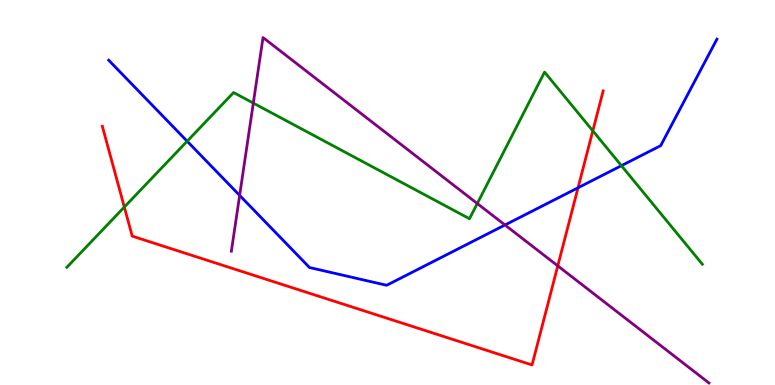[{'lines': ['blue', 'red'], 'intersections': [{'x': 7.46, 'y': 5.12}]}, {'lines': ['green', 'red'], 'intersections': [{'x': 1.6, 'y': 4.62}, {'x': 7.65, 'y': 6.6}]}, {'lines': ['purple', 'red'], 'intersections': [{'x': 7.2, 'y': 3.09}]}, {'lines': ['blue', 'green'], 'intersections': [{'x': 2.41, 'y': 6.33}, {'x': 8.02, 'y': 5.7}]}, {'lines': ['blue', 'purple'], 'intersections': [{'x': 3.09, 'y': 4.92}, {'x': 6.52, 'y': 4.16}]}, {'lines': ['green', 'purple'], 'intersections': [{'x': 3.27, 'y': 7.32}, {'x': 6.16, 'y': 4.71}]}]